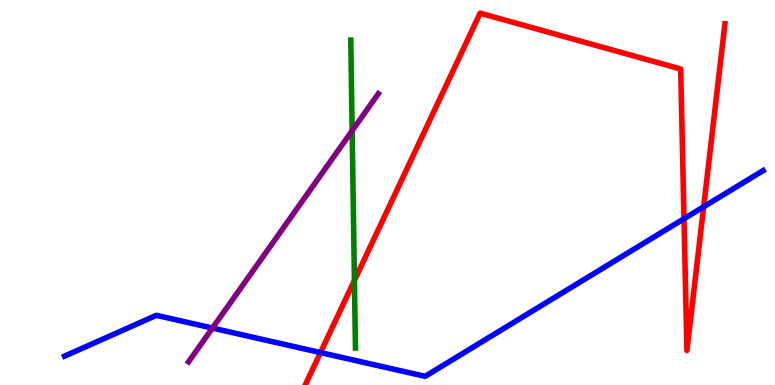[{'lines': ['blue', 'red'], 'intersections': [{'x': 4.14, 'y': 0.842}, {'x': 8.83, 'y': 4.32}, {'x': 9.08, 'y': 4.63}]}, {'lines': ['green', 'red'], 'intersections': [{'x': 4.57, 'y': 2.72}]}, {'lines': ['purple', 'red'], 'intersections': []}, {'lines': ['blue', 'green'], 'intersections': []}, {'lines': ['blue', 'purple'], 'intersections': [{'x': 2.74, 'y': 1.48}]}, {'lines': ['green', 'purple'], 'intersections': [{'x': 4.54, 'y': 6.61}]}]